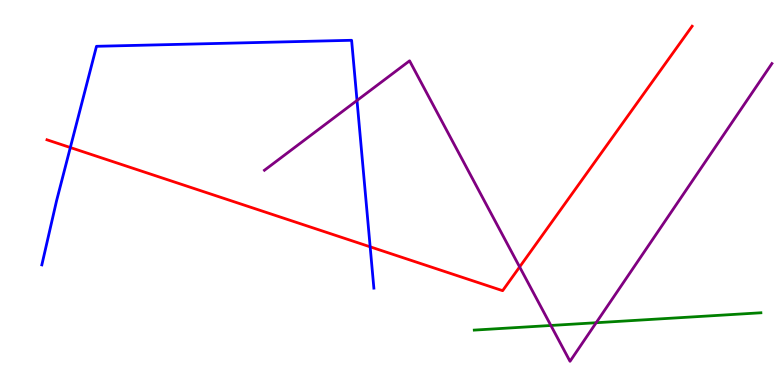[{'lines': ['blue', 'red'], 'intersections': [{'x': 0.907, 'y': 6.17}, {'x': 4.78, 'y': 3.59}]}, {'lines': ['green', 'red'], 'intersections': []}, {'lines': ['purple', 'red'], 'intersections': [{'x': 6.7, 'y': 3.07}]}, {'lines': ['blue', 'green'], 'intersections': []}, {'lines': ['blue', 'purple'], 'intersections': [{'x': 4.61, 'y': 7.39}]}, {'lines': ['green', 'purple'], 'intersections': [{'x': 7.11, 'y': 1.55}, {'x': 7.69, 'y': 1.62}]}]